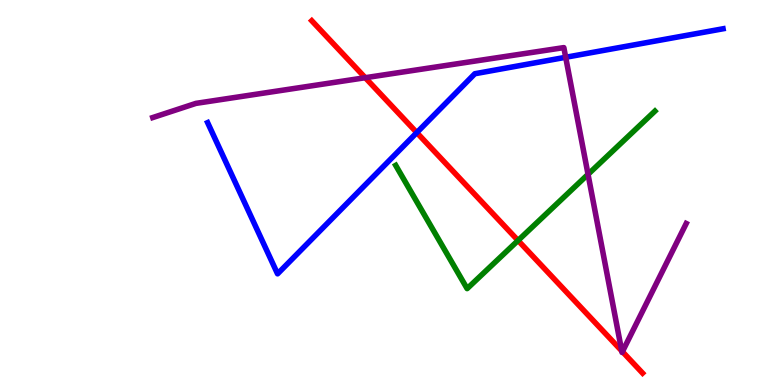[{'lines': ['blue', 'red'], 'intersections': [{'x': 5.38, 'y': 6.56}]}, {'lines': ['green', 'red'], 'intersections': [{'x': 6.68, 'y': 3.75}]}, {'lines': ['purple', 'red'], 'intersections': [{'x': 4.71, 'y': 7.98}, {'x': 8.02, 'y': 0.885}, {'x': 8.03, 'y': 0.866}]}, {'lines': ['blue', 'green'], 'intersections': []}, {'lines': ['blue', 'purple'], 'intersections': [{'x': 7.3, 'y': 8.51}]}, {'lines': ['green', 'purple'], 'intersections': [{'x': 7.59, 'y': 5.47}]}]